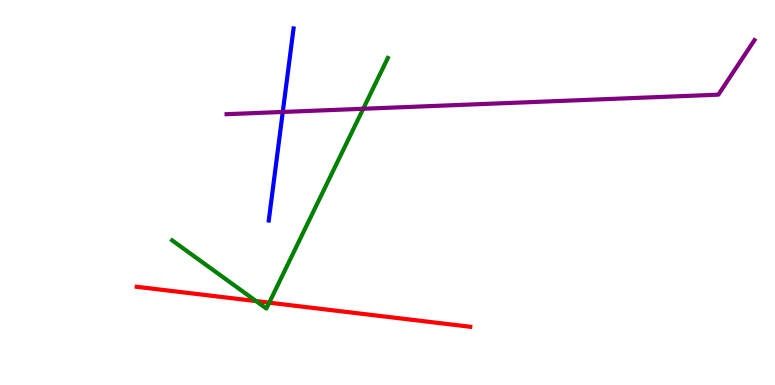[{'lines': ['blue', 'red'], 'intersections': []}, {'lines': ['green', 'red'], 'intersections': [{'x': 3.3, 'y': 2.18}, {'x': 3.47, 'y': 2.14}]}, {'lines': ['purple', 'red'], 'intersections': []}, {'lines': ['blue', 'green'], 'intersections': []}, {'lines': ['blue', 'purple'], 'intersections': [{'x': 3.65, 'y': 7.09}]}, {'lines': ['green', 'purple'], 'intersections': [{'x': 4.69, 'y': 7.17}]}]